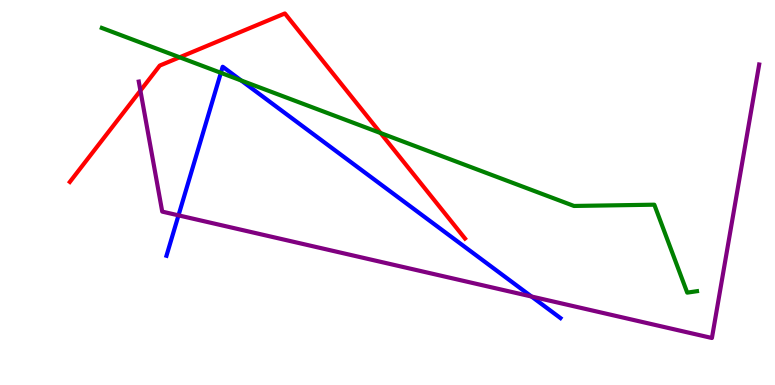[{'lines': ['blue', 'red'], 'intersections': []}, {'lines': ['green', 'red'], 'intersections': [{'x': 2.32, 'y': 8.51}, {'x': 4.91, 'y': 6.54}]}, {'lines': ['purple', 'red'], 'intersections': [{'x': 1.81, 'y': 7.65}]}, {'lines': ['blue', 'green'], 'intersections': [{'x': 2.85, 'y': 8.11}, {'x': 3.11, 'y': 7.91}]}, {'lines': ['blue', 'purple'], 'intersections': [{'x': 2.3, 'y': 4.41}, {'x': 6.86, 'y': 2.3}]}, {'lines': ['green', 'purple'], 'intersections': []}]